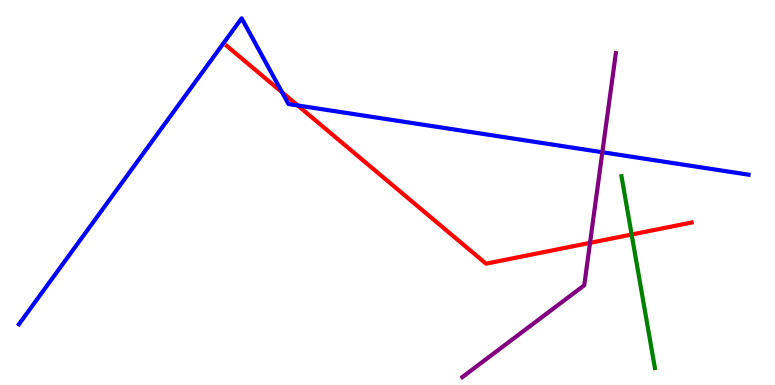[{'lines': ['blue', 'red'], 'intersections': [{'x': 3.64, 'y': 7.6}, {'x': 3.84, 'y': 7.26}]}, {'lines': ['green', 'red'], 'intersections': [{'x': 8.15, 'y': 3.91}]}, {'lines': ['purple', 'red'], 'intersections': [{'x': 7.61, 'y': 3.69}]}, {'lines': ['blue', 'green'], 'intersections': []}, {'lines': ['blue', 'purple'], 'intersections': [{'x': 7.77, 'y': 6.05}]}, {'lines': ['green', 'purple'], 'intersections': []}]